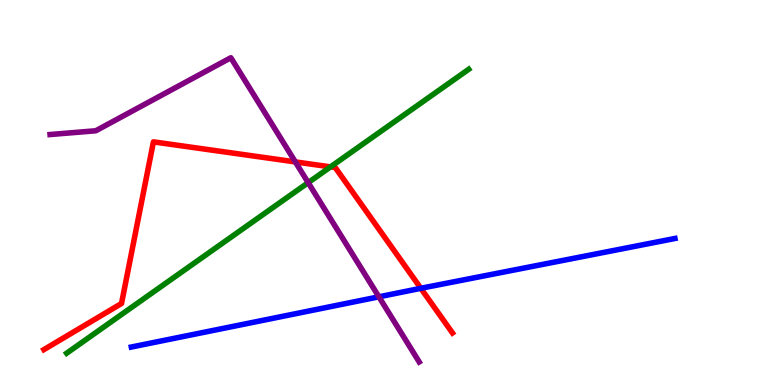[{'lines': ['blue', 'red'], 'intersections': [{'x': 5.43, 'y': 2.51}]}, {'lines': ['green', 'red'], 'intersections': [{'x': 4.26, 'y': 5.67}]}, {'lines': ['purple', 'red'], 'intersections': [{'x': 3.81, 'y': 5.79}]}, {'lines': ['blue', 'green'], 'intersections': []}, {'lines': ['blue', 'purple'], 'intersections': [{'x': 4.89, 'y': 2.29}]}, {'lines': ['green', 'purple'], 'intersections': [{'x': 3.98, 'y': 5.26}]}]